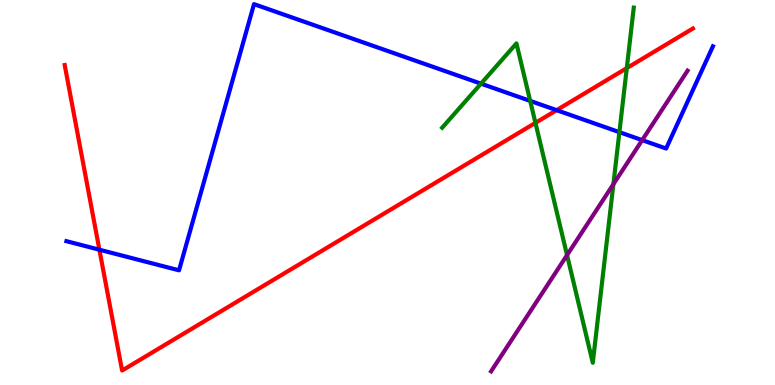[{'lines': ['blue', 'red'], 'intersections': [{'x': 1.28, 'y': 3.51}, {'x': 7.18, 'y': 7.14}]}, {'lines': ['green', 'red'], 'intersections': [{'x': 6.91, 'y': 6.81}, {'x': 8.09, 'y': 8.23}]}, {'lines': ['purple', 'red'], 'intersections': []}, {'lines': ['blue', 'green'], 'intersections': [{'x': 6.21, 'y': 7.83}, {'x': 6.84, 'y': 7.38}, {'x': 7.99, 'y': 6.57}]}, {'lines': ['blue', 'purple'], 'intersections': [{'x': 8.29, 'y': 6.36}]}, {'lines': ['green', 'purple'], 'intersections': [{'x': 7.32, 'y': 3.37}, {'x': 7.91, 'y': 5.22}]}]